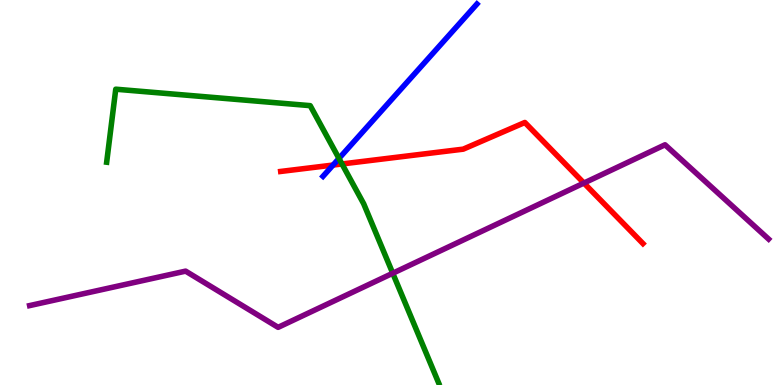[{'lines': ['blue', 'red'], 'intersections': [{'x': 4.3, 'y': 5.71}]}, {'lines': ['green', 'red'], 'intersections': [{'x': 4.41, 'y': 5.74}]}, {'lines': ['purple', 'red'], 'intersections': [{'x': 7.53, 'y': 5.25}]}, {'lines': ['blue', 'green'], 'intersections': [{'x': 4.37, 'y': 5.88}]}, {'lines': ['blue', 'purple'], 'intersections': []}, {'lines': ['green', 'purple'], 'intersections': [{'x': 5.07, 'y': 2.9}]}]